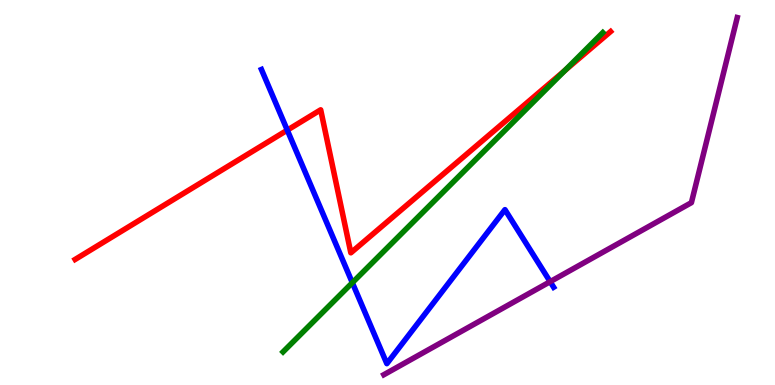[{'lines': ['blue', 'red'], 'intersections': [{'x': 3.71, 'y': 6.62}]}, {'lines': ['green', 'red'], 'intersections': [{'x': 7.29, 'y': 8.17}]}, {'lines': ['purple', 'red'], 'intersections': []}, {'lines': ['blue', 'green'], 'intersections': [{'x': 4.55, 'y': 2.66}]}, {'lines': ['blue', 'purple'], 'intersections': [{'x': 7.1, 'y': 2.68}]}, {'lines': ['green', 'purple'], 'intersections': []}]